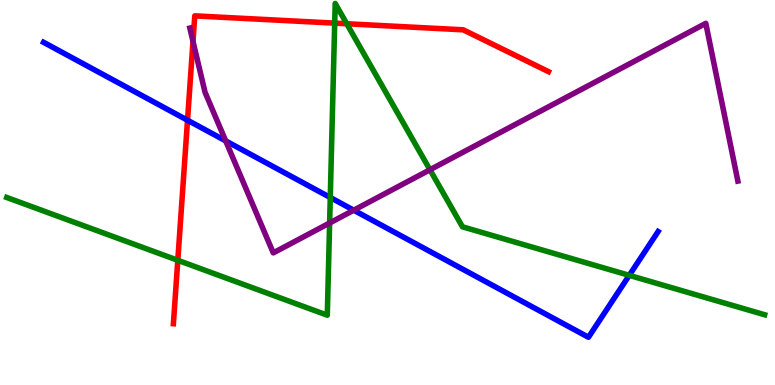[{'lines': ['blue', 'red'], 'intersections': [{'x': 2.42, 'y': 6.88}]}, {'lines': ['green', 'red'], 'intersections': [{'x': 2.29, 'y': 3.24}, {'x': 4.32, 'y': 9.4}, {'x': 4.47, 'y': 9.38}]}, {'lines': ['purple', 'red'], 'intersections': [{'x': 2.49, 'y': 8.93}]}, {'lines': ['blue', 'green'], 'intersections': [{'x': 4.26, 'y': 4.87}, {'x': 8.12, 'y': 2.85}]}, {'lines': ['blue', 'purple'], 'intersections': [{'x': 2.91, 'y': 6.34}, {'x': 4.56, 'y': 4.54}]}, {'lines': ['green', 'purple'], 'intersections': [{'x': 4.25, 'y': 4.21}, {'x': 5.55, 'y': 5.59}]}]